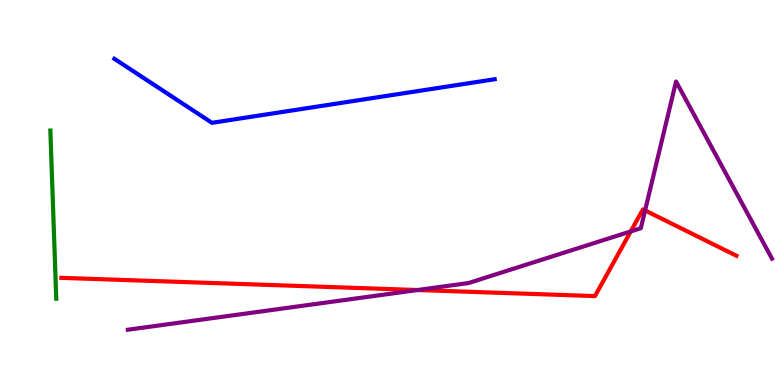[{'lines': ['blue', 'red'], 'intersections': []}, {'lines': ['green', 'red'], 'intersections': []}, {'lines': ['purple', 'red'], 'intersections': [{'x': 5.39, 'y': 2.47}, {'x': 8.14, 'y': 3.99}, {'x': 8.32, 'y': 4.53}]}, {'lines': ['blue', 'green'], 'intersections': []}, {'lines': ['blue', 'purple'], 'intersections': []}, {'lines': ['green', 'purple'], 'intersections': []}]